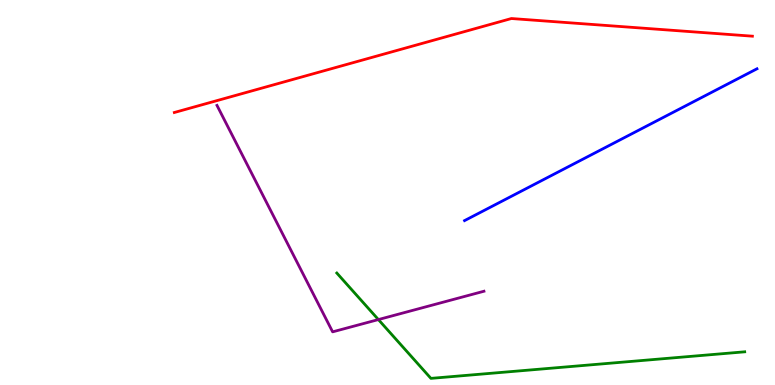[{'lines': ['blue', 'red'], 'intersections': []}, {'lines': ['green', 'red'], 'intersections': []}, {'lines': ['purple', 'red'], 'intersections': []}, {'lines': ['blue', 'green'], 'intersections': []}, {'lines': ['blue', 'purple'], 'intersections': []}, {'lines': ['green', 'purple'], 'intersections': [{'x': 4.88, 'y': 1.7}]}]